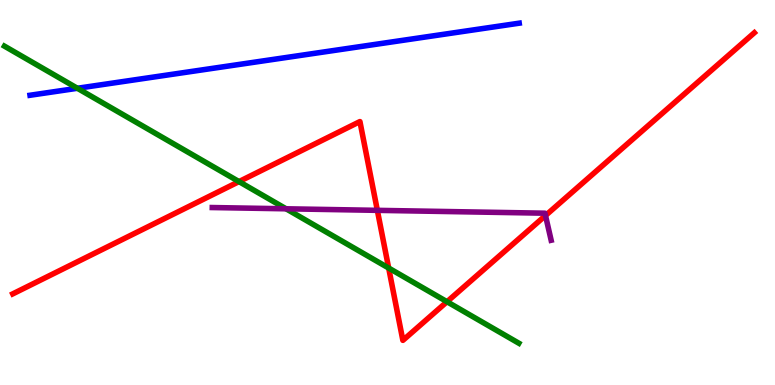[{'lines': ['blue', 'red'], 'intersections': []}, {'lines': ['green', 'red'], 'intersections': [{'x': 3.08, 'y': 5.28}, {'x': 5.02, 'y': 3.04}, {'x': 5.77, 'y': 2.16}]}, {'lines': ['purple', 'red'], 'intersections': [{'x': 4.87, 'y': 4.54}, {'x': 7.04, 'y': 4.4}]}, {'lines': ['blue', 'green'], 'intersections': [{'x': 0.999, 'y': 7.71}]}, {'lines': ['blue', 'purple'], 'intersections': []}, {'lines': ['green', 'purple'], 'intersections': [{'x': 3.69, 'y': 4.58}]}]